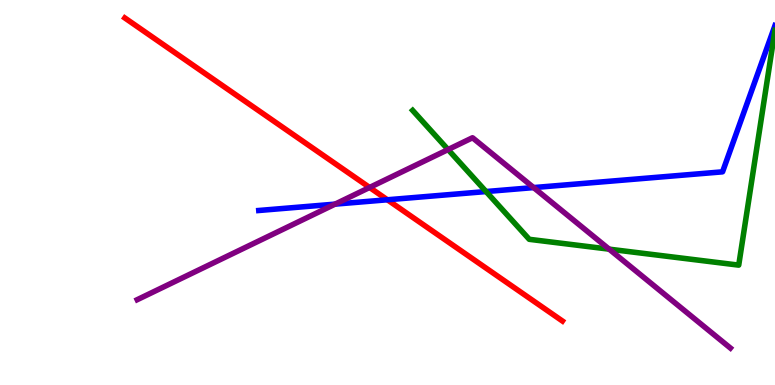[{'lines': ['blue', 'red'], 'intersections': [{'x': 5.0, 'y': 4.81}]}, {'lines': ['green', 'red'], 'intersections': []}, {'lines': ['purple', 'red'], 'intersections': [{'x': 4.77, 'y': 5.13}]}, {'lines': ['blue', 'green'], 'intersections': [{'x': 6.27, 'y': 5.02}]}, {'lines': ['blue', 'purple'], 'intersections': [{'x': 4.32, 'y': 4.7}, {'x': 6.89, 'y': 5.13}]}, {'lines': ['green', 'purple'], 'intersections': [{'x': 5.78, 'y': 6.12}, {'x': 7.86, 'y': 3.53}]}]